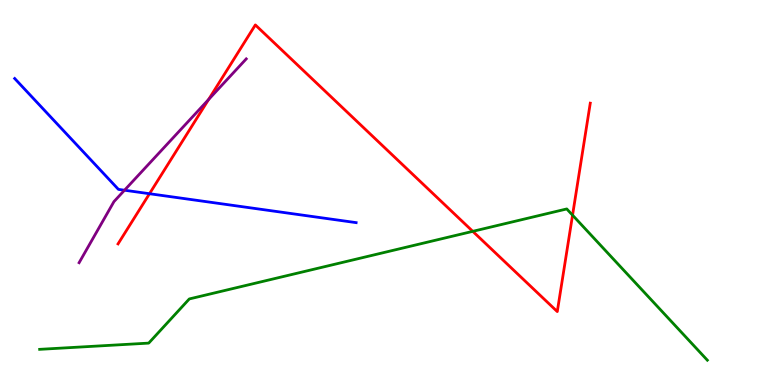[{'lines': ['blue', 'red'], 'intersections': [{'x': 1.93, 'y': 4.97}]}, {'lines': ['green', 'red'], 'intersections': [{'x': 6.1, 'y': 3.99}, {'x': 7.39, 'y': 4.41}]}, {'lines': ['purple', 'red'], 'intersections': [{'x': 2.69, 'y': 7.41}]}, {'lines': ['blue', 'green'], 'intersections': []}, {'lines': ['blue', 'purple'], 'intersections': [{'x': 1.61, 'y': 5.06}]}, {'lines': ['green', 'purple'], 'intersections': []}]